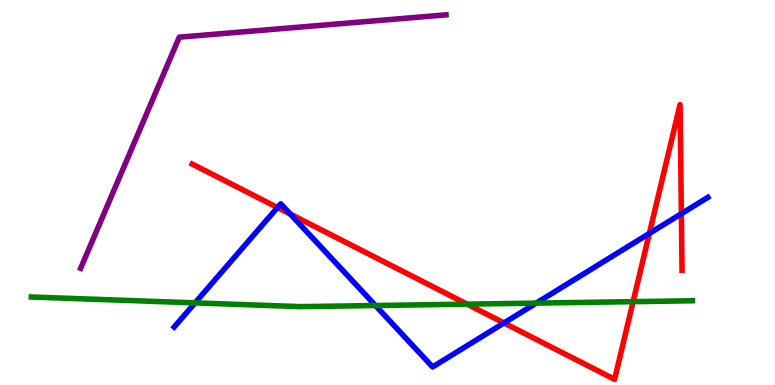[{'lines': ['blue', 'red'], 'intersections': [{'x': 3.58, 'y': 4.61}, {'x': 3.75, 'y': 4.44}, {'x': 6.5, 'y': 1.61}, {'x': 8.38, 'y': 3.94}, {'x': 8.79, 'y': 4.45}]}, {'lines': ['green', 'red'], 'intersections': [{'x': 6.03, 'y': 2.1}, {'x': 8.17, 'y': 2.16}]}, {'lines': ['purple', 'red'], 'intersections': []}, {'lines': ['blue', 'green'], 'intersections': [{'x': 2.52, 'y': 2.13}, {'x': 4.84, 'y': 2.06}, {'x': 6.92, 'y': 2.13}]}, {'lines': ['blue', 'purple'], 'intersections': []}, {'lines': ['green', 'purple'], 'intersections': []}]